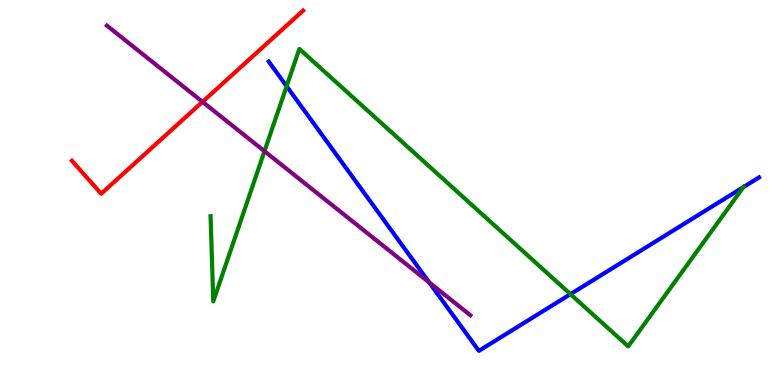[{'lines': ['blue', 'red'], 'intersections': []}, {'lines': ['green', 'red'], 'intersections': []}, {'lines': ['purple', 'red'], 'intersections': [{'x': 2.61, 'y': 7.36}]}, {'lines': ['blue', 'green'], 'intersections': [{'x': 3.7, 'y': 7.76}, {'x': 7.36, 'y': 2.36}, {'x': 9.59, 'y': 5.14}]}, {'lines': ['blue', 'purple'], 'intersections': [{'x': 5.54, 'y': 2.66}]}, {'lines': ['green', 'purple'], 'intersections': [{'x': 3.41, 'y': 6.07}]}]